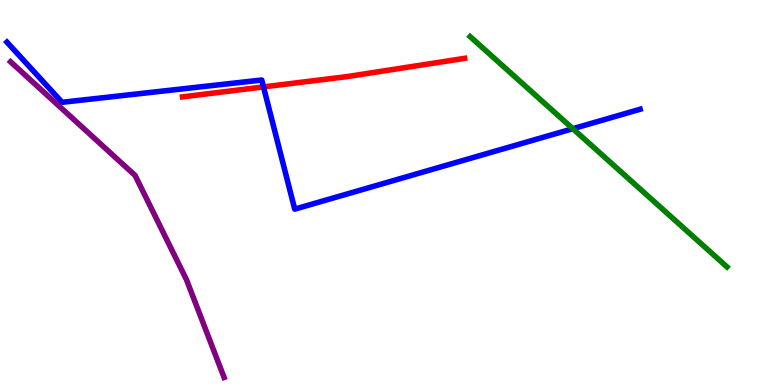[{'lines': ['blue', 'red'], 'intersections': [{'x': 3.4, 'y': 7.74}]}, {'lines': ['green', 'red'], 'intersections': []}, {'lines': ['purple', 'red'], 'intersections': []}, {'lines': ['blue', 'green'], 'intersections': [{'x': 7.39, 'y': 6.66}]}, {'lines': ['blue', 'purple'], 'intersections': []}, {'lines': ['green', 'purple'], 'intersections': []}]